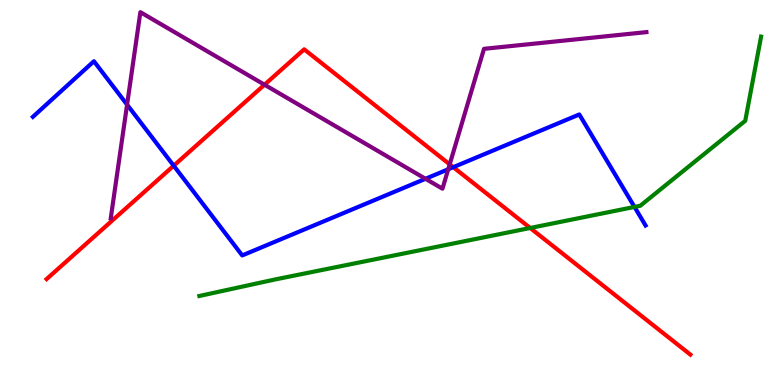[{'lines': ['blue', 'red'], 'intersections': [{'x': 2.24, 'y': 5.7}, {'x': 5.85, 'y': 5.66}]}, {'lines': ['green', 'red'], 'intersections': [{'x': 6.84, 'y': 4.08}]}, {'lines': ['purple', 'red'], 'intersections': [{'x': 3.41, 'y': 7.8}, {'x': 5.8, 'y': 5.73}]}, {'lines': ['blue', 'green'], 'intersections': [{'x': 8.19, 'y': 4.63}]}, {'lines': ['blue', 'purple'], 'intersections': [{'x': 1.64, 'y': 7.28}, {'x': 5.49, 'y': 5.36}, {'x': 5.78, 'y': 5.6}]}, {'lines': ['green', 'purple'], 'intersections': []}]